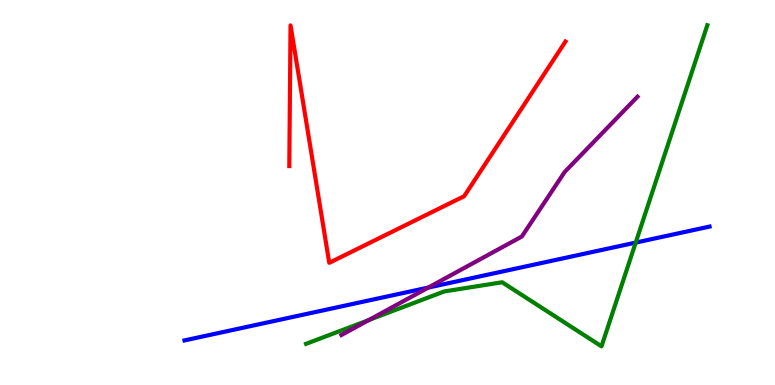[{'lines': ['blue', 'red'], 'intersections': []}, {'lines': ['green', 'red'], 'intersections': []}, {'lines': ['purple', 'red'], 'intersections': []}, {'lines': ['blue', 'green'], 'intersections': [{'x': 8.2, 'y': 3.7}]}, {'lines': ['blue', 'purple'], 'intersections': [{'x': 5.53, 'y': 2.53}]}, {'lines': ['green', 'purple'], 'intersections': [{'x': 4.76, 'y': 1.69}]}]